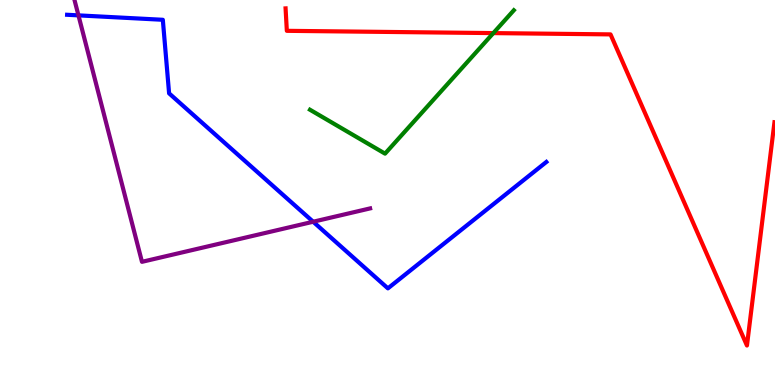[{'lines': ['blue', 'red'], 'intersections': []}, {'lines': ['green', 'red'], 'intersections': [{'x': 6.37, 'y': 9.14}]}, {'lines': ['purple', 'red'], 'intersections': []}, {'lines': ['blue', 'green'], 'intersections': []}, {'lines': ['blue', 'purple'], 'intersections': [{'x': 1.01, 'y': 9.6}, {'x': 4.04, 'y': 4.24}]}, {'lines': ['green', 'purple'], 'intersections': []}]